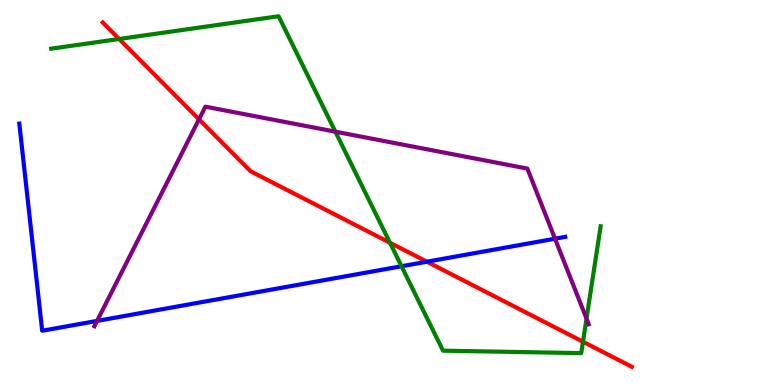[{'lines': ['blue', 'red'], 'intersections': [{'x': 5.51, 'y': 3.2}]}, {'lines': ['green', 'red'], 'intersections': [{'x': 1.54, 'y': 8.99}, {'x': 5.03, 'y': 3.69}, {'x': 7.52, 'y': 1.12}]}, {'lines': ['purple', 'red'], 'intersections': [{'x': 2.57, 'y': 6.9}]}, {'lines': ['blue', 'green'], 'intersections': [{'x': 5.18, 'y': 3.08}]}, {'lines': ['blue', 'purple'], 'intersections': [{'x': 1.25, 'y': 1.66}, {'x': 7.16, 'y': 3.8}]}, {'lines': ['green', 'purple'], 'intersections': [{'x': 4.33, 'y': 6.58}, {'x': 7.57, 'y': 1.72}]}]